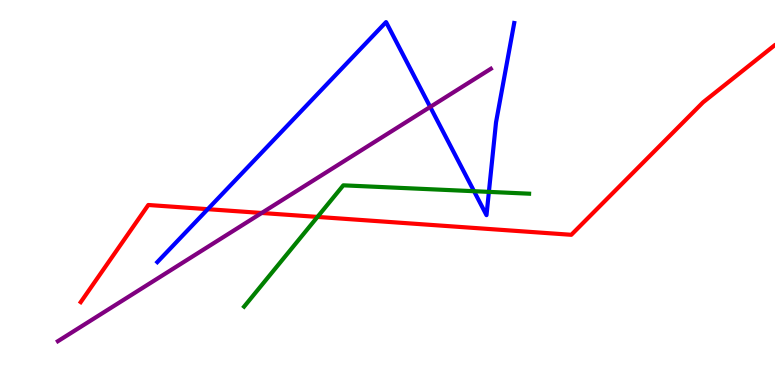[{'lines': ['blue', 'red'], 'intersections': [{'x': 2.68, 'y': 4.57}]}, {'lines': ['green', 'red'], 'intersections': [{'x': 4.1, 'y': 4.37}]}, {'lines': ['purple', 'red'], 'intersections': [{'x': 3.38, 'y': 4.47}]}, {'lines': ['blue', 'green'], 'intersections': [{'x': 6.12, 'y': 5.03}, {'x': 6.31, 'y': 5.02}]}, {'lines': ['blue', 'purple'], 'intersections': [{'x': 5.55, 'y': 7.22}]}, {'lines': ['green', 'purple'], 'intersections': []}]